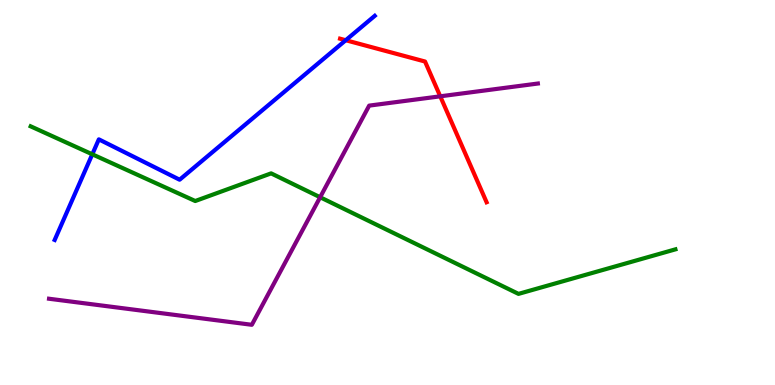[{'lines': ['blue', 'red'], 'intersections': [{'x': 4.46, 'y': 8.96}]}, {'lines': ['green', 'red'], 'intersections': []}, {'lines': ['purple', 'red'], 'intersections': [{'x': 5.68, 'y': 7.5}]}, {'lines': ['blue', 'green'], 'intersections': [{'x': 1.19, 'y': 5.99}]}, {'lines': ['blue', 'purple'], 'intersections': []}, {'lines': ['green', 'purple'], 'intersections': [{'x': 4.13, 'y': 4.88}]}]